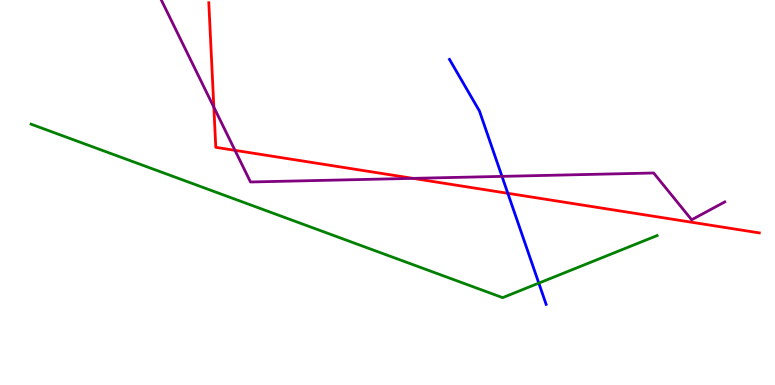[{'lines': ['blue', 'red'], 'intersections': [{'x': 6.55, 'y': 4.98}]}, {'lines': ['green', 'red'], 'intersections': []}, {'lines': ['purple', 'red'], 'intersections': [{'x': 2.76, 'y': 7.22}, {'x': 3.03, 'y': 6.09}, {'x': 5.33, 'y': 5.37}]}, {'lines': ['blue', 'green'], 'intersections': [{'x': 6.95, 'y': 2.65}]}, {'lines': ['blue', 'purple'], 'intersections': [{'x': 6.48, 'y': 5.42}]}, {'lines': ['green', 'purple'], 'intersections': []}]